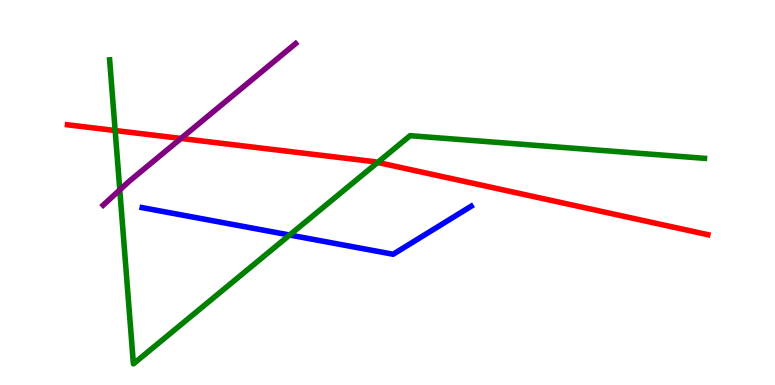[{'lines': ['blue', 'red'], 'intersections': []}, {'lines': ['green', 'red'], 'intersections': [{'x': 1.49, 'y': 6.61}, {'x': 4.87, 'y': 5.78}]}, {'lines': ['purple', 'red'], 'intersections': [{'x': 2.34, 'y': 6.4}]}, {'lines': ['blue', 'green'], 'intersections': [{'x': 3.74, 'y': 3.9}]}, {'lines': ['blue', 'purple'], 'intersections': []}, {'lines': ['green', 'purple'], 'intersections': [{'x': 1.55, 'y': 5.07}]}]